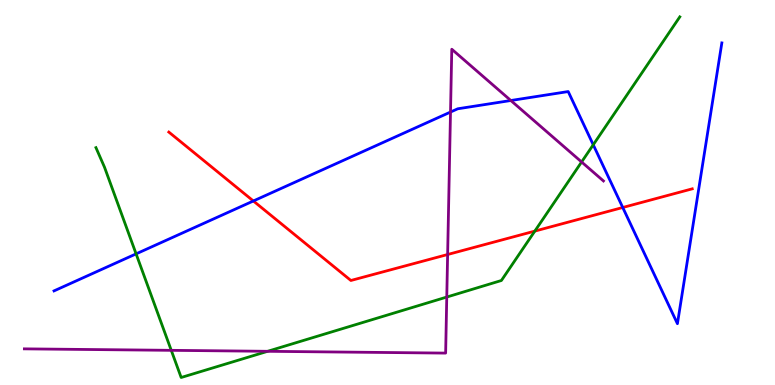[{'lines': ['blue', 'red'], 'intersections': [{'x': 3.27, 'y': 4.78}, {'x': 8.04, 'y': 4.61}]}, {'lines': ['green', 'red'], 'intersections': [{'x': 6.9, 'y': 4.0}]}, {'lines': ['purple', 'red'], 'intersections': [{'x': 5.78, 'y': 3.39}]}, {'lines': ['blue', 'green'], 'intersections': [{'x': 1.76, 'y': 3.41}, {'x': 7.65, 'y': 6.24}]}, {'lines': ['blue', 'purple'], 'intersections': [{'x': 5.81, 'y': 7.09}, {'x': 6.59, 'y': 7.39}]}, {'lines': ['green', 'purple'], 'intersections': [{'x': 2.21, 'y': 0.9}, {'x': 3.45, 'y': 0.875}, {'x': 5.76, 'y': 2.28}, {'x': 7.5, 'y': 5.79}]}]